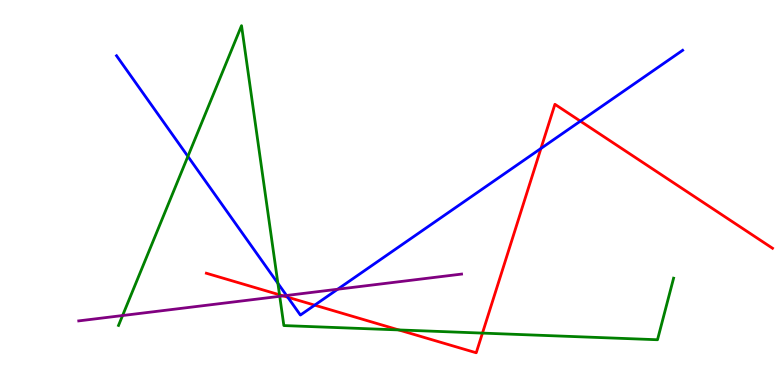[{'lines': ['blue', 'red'], 'intersections': [{'x': 3.71, 'y': 2.28}, {'x': 4.06, 'y': 2.07}, {'x': 6.98, 'y': 6.14}, {'x': 7.49, 'y': 6.85}]}, {'lines': ['green', 'red'], 'intersections': [{'x': 3.61, 'y': 2.34}, {'x': 5.14, 'y': 1.43}, {'x': 6.23, 'y': 1.35}]}, {'lines': ['purple', 'red'], 'intersections': [{'x': 3.65, 'y': 2.31}]}, {'lines': ['blue', 'green'], 'intersections': [{'x': 2.42, 'y': 5.94}, {'x': 3.59, 'y': 2.64}]}, {'lines': ['blue', 'purple'], 'intersections': [{'x': 3.7, 'y': 2.33}, {'x': 4.36, 'y': 2.49}]}, {'lines': ['green', 'purple'], 'intersections': [{'x': 1.58, 'y': 1.8}, {'x': 3.61, 'y': 2.3}]}]